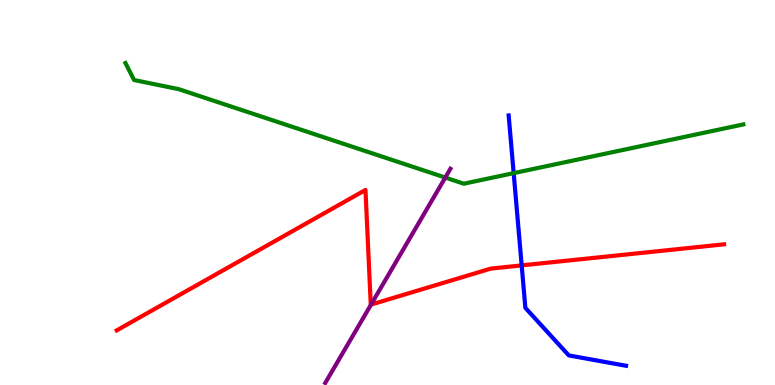[{'lines': ['blue', 'red'], 'intersections': [{'x': 6.73, 'y': 3.11}]}, {'lines': ['green', 'red'], 'intersections': []}, {'lines': ['purple', 'red'], 'intersections': [{'x': 4.79, 'y': 2.09}]}, {'lines': ['blue', 'green'], 'intersections': [{'x': 6.63, 'y': 5.5}]}, {'lines': ['blue', 'purple'], 'intersections': []}, {'lines': ['green', 'purple'], 'intersections': [{'x': 5.75, 'y': 5.39}]}]